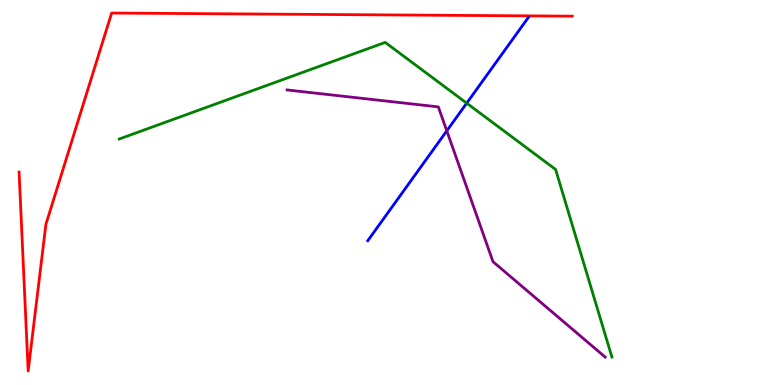[{'lines': ['blue', 'red'], 'intersections': []}, {'lines': ['green', 'red'], 'intersections': []}, {'lines': ['purple', 'red'], 'intersections': []}, {'lines': ['blue', 'green'], 'intersections': [{'x': 6.02, 'y': 7.32}]}, {'lines': ['blue', 'purple'], 'intersections': [{'x': 5.77, 'y': 6.6}]}, {'lines': ['green', 'purple'], 'intersections': []}]